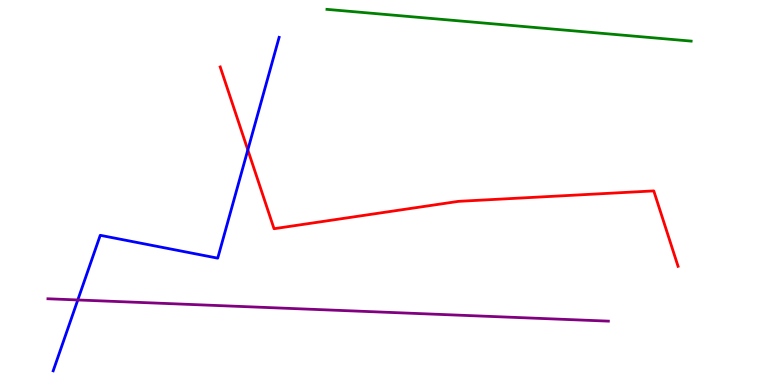[{'lines': ['blue', 'red'], 'intersections': [{'x': 3.2, 'y': 6.11}]}, {'lines': ['green', 'red'], 'intersections': []}, {'lines': ['purple', 'red'], 'intersections': []}, {'lines': ['blue', 'green'], 'intersections': []}, {'lines': ['blue', 'purple'], 'intersections': [{'x': 1.0, 'y': 2.21}]}, {'lines': ['green', 'purple'], 'intersections': []}]